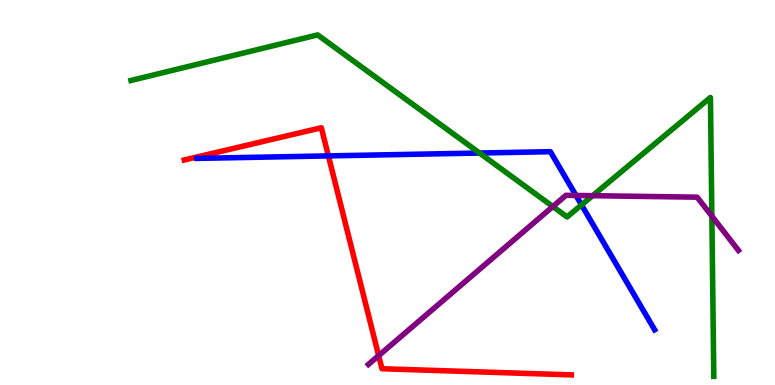[{'lines': ['blue', 'red'], 'intersections': [{'x': 4.24, 'y': 5.95}]}, {'lines': ['green', 'red'], 'intersections': []}, {'lines': ['purple', 'red'], 'intersections': [{'x': 4.89, 'y': 0.763}]}, {'lines': ['blue', 'green'], 'intersections': [{'x': 6.19, 'y': 6.03}, {'x': 7.5, 'y': 4.68}]}, {'lines': ['blue', 'purple'], 'intersections': [{'x': 7.43, 'y': 4.92}]}, {'lines': ['green', 'purple'], 'intersections': [{'x': 7.13, 'y': 4.64}, {'x': 7.65, 'y': 4.92}, {'x': 9.19, 'y': 4.39}]}]